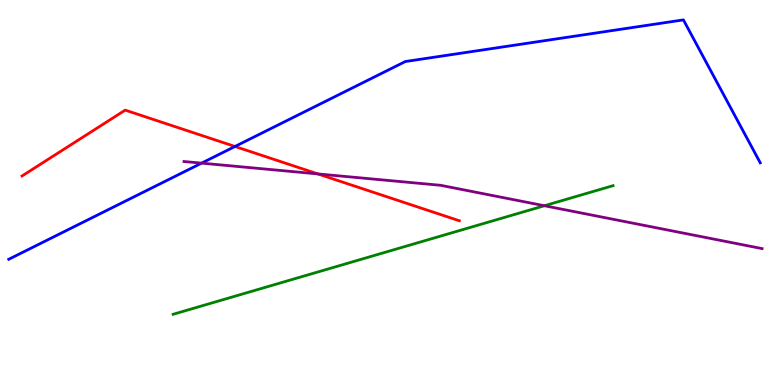[{'lines': ['blue', 'red'], 'intersections': [{'x': 3.03, 'y': 6.2}]}, {'lines': ['green', 'red'], 'intersections': []}, {'lines': ['purple', 'red'], 'intersections': [{'x': 4.1, 'y': 5.48}]}, {'lines': ['blue', 'green'], 'intersections': []}, {'lines': ['blue', 'purple'], 'intersections': [{'x': 2.6, 'y': 5.76}]}, {'lines': ['green', 'purple'], 'intersections': [{'x': 7.02, 'y': 4.66}]}]